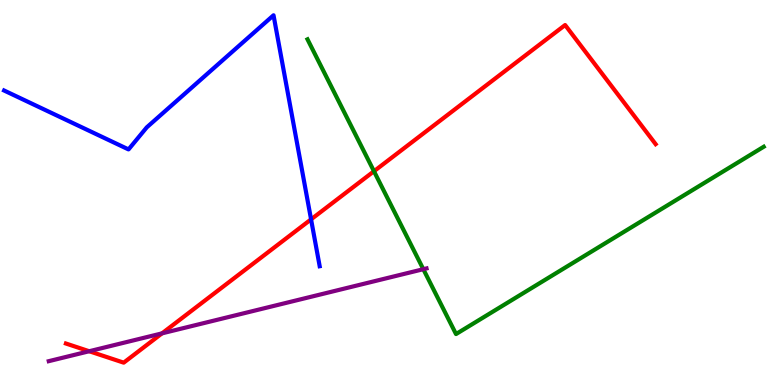[{'lines': ['blue', 'red'], 'intersections': [{'x': 4.01, 'y': 4.3}]}, {'lines': ['green', 'red'], 'intersections': [{'x': 4.83, 'y': 5.55}]}, {'lines': ['purple', 'red'], 'intersections': [{'x': 1.15, 'y': 0.877}, {'x': 2.09, 'y': 1.34}]}, {'lines': ['blue', 'green'], 'intersections': []}, {'lines': ['blue', 'purple'], 'intersections': []}, {'lines': ['green', 'purple'], 'intersections': [{'x': 5.46, 'y': 3.01}]}]